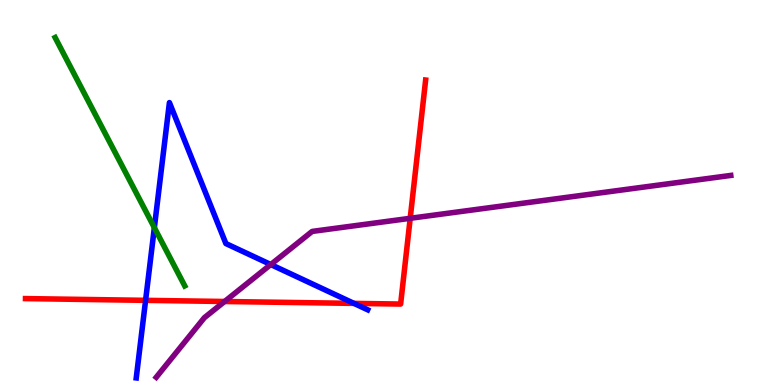[{'lines': ['blue', 'red'], 'intersections': [{'x': 1.88, 'y': 2.2}, {'x': 4.57, 'y': 2.12}]}, {'lines': ['green', 'red'], 'intersections': []}, {'lines': ['purple', 'red'], 'intersections': [{'x': 2.9, 'y': 2.17}, {'x': 5.29, 'y': 4.33}]}, {'lines': ['blue', 'green'], 'intersections': [{'x': 1.99, 'y': 4.09}]}, {'lines': ['blue', 'purple'], 'intersections': [{'x': 3.49, 'y': 3.13}]}, {'lines': ['green', 'purple'], 'intersections': []}]